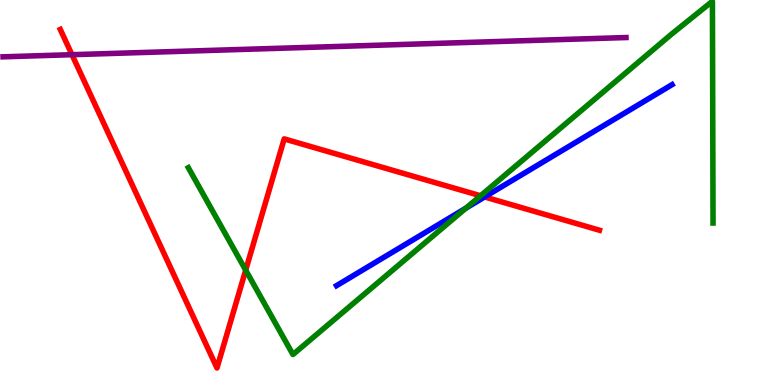[{'lines': ['blue', 'red'], 'intersections': [{'x': 6.25, 'y': 4.88}]}, {'lines': ['green', 'red'], 'intersections': [{'x': 3.17, 'y': 2.98}, {'x': 6.2, 'y': 4.92}]}, {'lines': ['purple', 'red'], 'intersections': [{'x': 0.929, 'y': 8.58}]}, {'lines': ['blue', 'green'], 'intersections': [{'x': 6.01, 'y': 4.59}]}, {'lines': ['blue', 'purple'], 'intersections': []}, {'lines': ['green', 'purple'], 'intersections': []}]